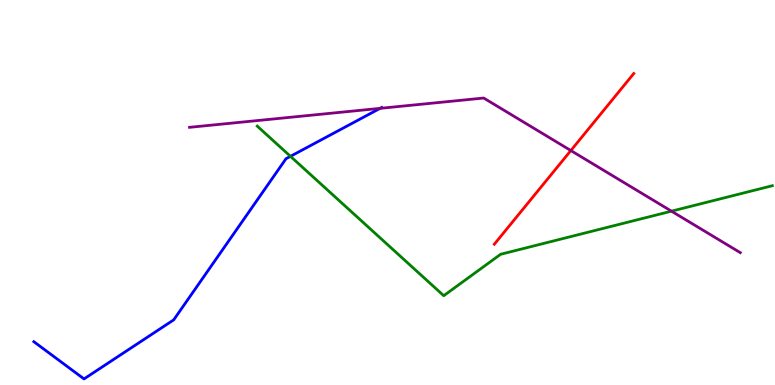[{'lines': ['blue', 'red'], 'intersections': []}, {'lines': ['green', 'red'], 'intersections': []}, {'lines': ['purple', 'red'], 'intersections': [{'x': 7.37, 'y': 6.09}]}, {'lines': ['blue', 'green'], 'intersections': [{'x': 3.75, 'y': 5.94}]}, {'lines': ['blue', 'purple'], 'intersections': [{'x': 4.9, 'y': 7.19}]}, {'lines': ['green', 'purple'], 'intersections': [{'x': 8.66, 'y': 4.51}]}]